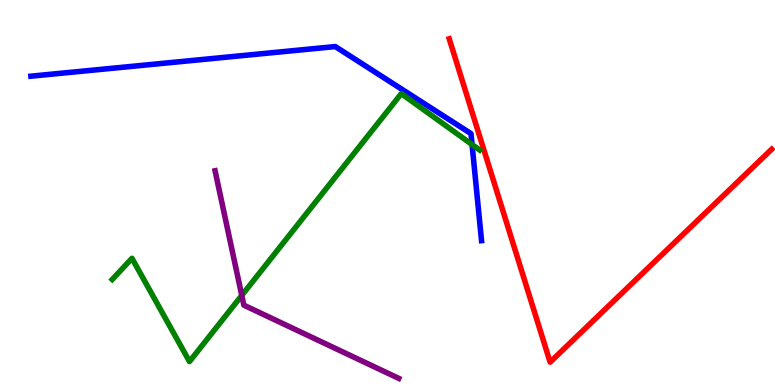[{'lines': ['blue', 'red'], 'intersections': []}, {'lines': ['green', 'red'], 'intersections': []}, {'lines': ['purple', 'red'], 'intersections': []}, {'lines': ['blue', 'green'], 'intersections': [{'x': 6.09, 'y': 6.25}]}, {'lines': ['blue', 'purple'], 'intersections': []}, {'lines': ['green', 'purple'], 'intersections': [{'x': 3.12, 'y': 2.33}]}]